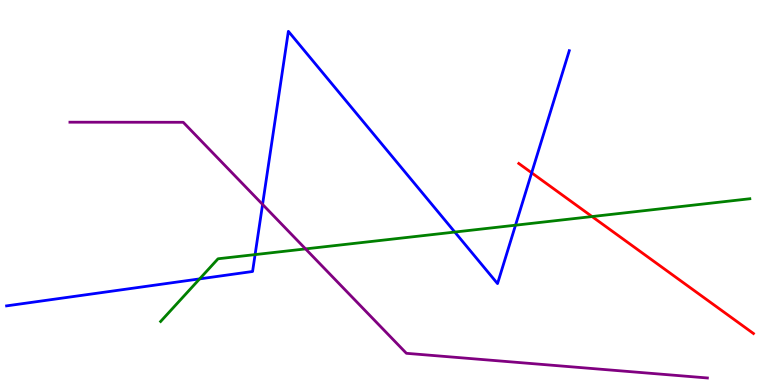[{'lines': ['blue', 'red'], 'intersections': [{'x': 6.86, 'y': 5.51}]}, {'lines': ['green', 'red'], 'intersections': [{'x': 7.64, 'y': 4.38}]}, {'lines': ['purple', 'red'], 'intersections': []}, {'lines': ['blue', 'green'], 'intersections': [{'x': 2.58, 'y': 2.76}, {'x': 3.29, 'y': 3.39}, {'x': 5.87, 'y': 3.97}, {'x': 6.65, 'y': 4.15}]}, {'lines': ['blue', 'purple'], 'intersections': [{'x': 3.39, 'y': 4.69}]}, {'lines': ['green', 'purple'], 'intersections': [{'x': 3.94, 'y': 3.54}]}]